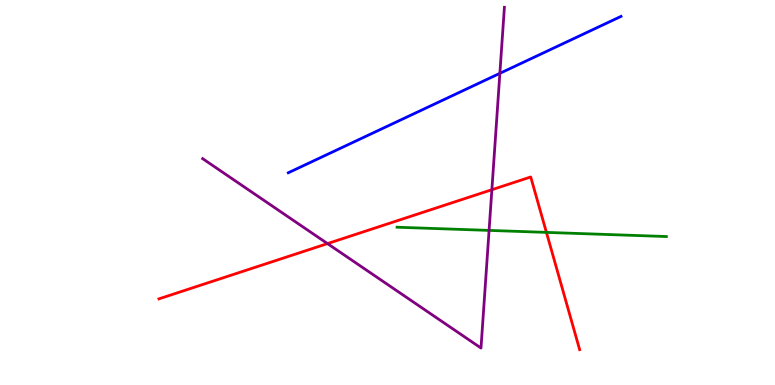[{'lines': ['blue', 'red'], 'intersections': []}, {'lines': ['green', 'red'], 'intersections': [{'x': 7.05, 'y': 3.96}]}, {'lines': ['purple', 'red'], 'intersections': [{'x': 4.23, 'y': 3.67}, {'x': 6.35, 'y': 5.07}]}, {'lines': ['blue', 'green'], 'intersections': []}, {'lines': ['blue', 'purple'], 'intersections': [{'x': 6.45, 'y': 8.1}]}, {'lines': ['green', 'purple'], 'intersections': [{'x': 6.31, 'y': 4.02}]}]